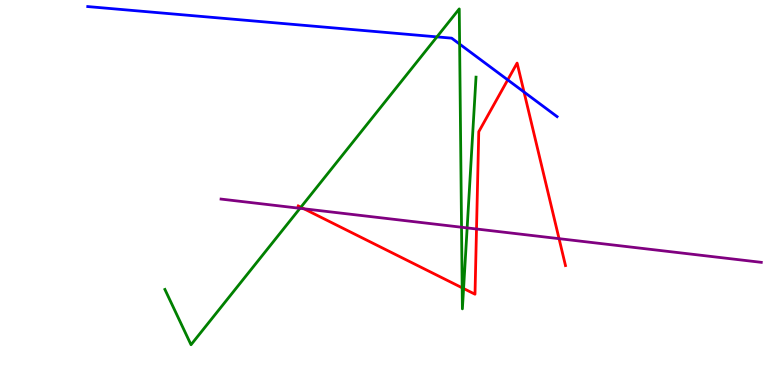[{'lines': ['blue', 'red'], 'intersections': [{'x': 6.55, 'y': 7.93}, {'x': 6.76, 'y': 7.61}]}, {'lines': ['green', 'red'], 'intersections': [{'x': 3.88, 'y': 4.62}, {'x': 5.96, 'y': 2.52}, {'x': 5.98, 'y': 2.51}]}, {'lines': ['purple', 'red'], 'intersections': [{'x': 3.92, 'y': 4.58}, {'x': 6.15, 'y': 4.05}, {'x': 7.21, 'y': 3.8}]}, {'lines': ['blue', 'green'], 'intersections': [{'x': 5.64, 'y': 9.04}, {'x': 5.93, 'y': 8.86}]}, {'lines': ['blue', 'purple'], 'intersections': []}, {'lines': ['green', 'purple'], 'intersections': [{'x': 3.87, 'y': 4.59}, {'x': 5.96, 'y': 4.1}, {'x': 6.03, 'y': 4.08}]}]